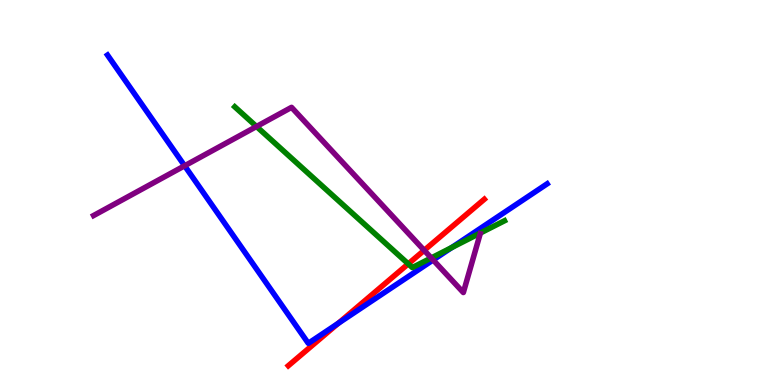[{'lines': ['blue', 'red'], 'intersections': [{'x': 4.36, 'y': 1.6}]}, {'lines': ['green', 'red'], 'intersections': [{'x': 5.27, 'y': 3.15}]}, {'lines': ['purple', 'red'], 'intersections': [{'x': 5.47, 'y': 3.5}]}, {'lines': ['blue', 'green'], 'intersections': [{'x': 5.83, 'y': 3.57}]}, {'lines': ['blue', 'purple'], 'intersections': [{'x': 2.38, 'y': 5.69}, {'x': 5.59, 'y': 3.25}]}, {'lines': ['green', 'purple'], 'intersections': [{'x': 3.31, 'y': 6.71}, {'x': 5.56, 'y': 3.3}]}]